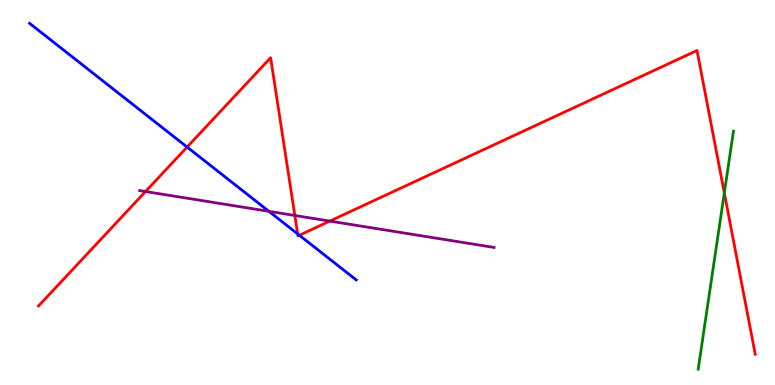[{'lines': ['blue', 'red'], 'intersections': [{'x': 2.41, 'y': 6.18}, {'x': 3.84, 'y': 3.92}, {'x': 3.86, 'y': 3.89}]}, {'lines': ['green', 'red'], 'intersections': [{'x': 9.35, 'y': 4.99}]}, {'lines': ['purple', 'red'], 'intersections': [{'x': 1.88, 'y': 5.03}, {'x': 3.8, 'y': 4.4}, {'x': 4.26, 'y': 4.26}]}, {'lines': ['blue', 'green'], 'intersections': []}, {'lines': ['blue', 'purple'], 'intersections': [{'x': 3.47, 'y': 4.51}]}, {'lines': ['green', 'purple'], 'intersections': []}]